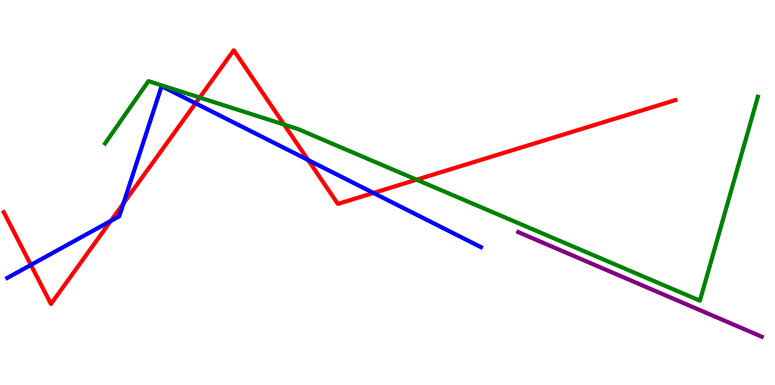[{'lines': ['blue', 'red'], 'intersections': [{'x': 0.399, 'y': 3.12}, {'x': 1.43, 'y': 4.26}, {'x': 1.59, 'y': 4.72}, {'x': 2.52, 'y': 7.32}, {'x': 3.98, 'y': 5.84}, {'x': 4.82, 'y': 4.99}]}, {'lines': ['green', 'red'], 'intersections': [{'x': 2.58, 'y': 7.47}, {'x': 3.67, 'y': 6.76}, {'x': 5.38, 'y': 5.33}]}, {'lines': ['purple', 'red'], 'intersections': []}, {'lines': ['blue', 'green'], 'intersections': []}, {'lines': ['blue', 'purple'], 'intersections': []}, {'lines': ['green', 'purple'], 'intersections': []}]